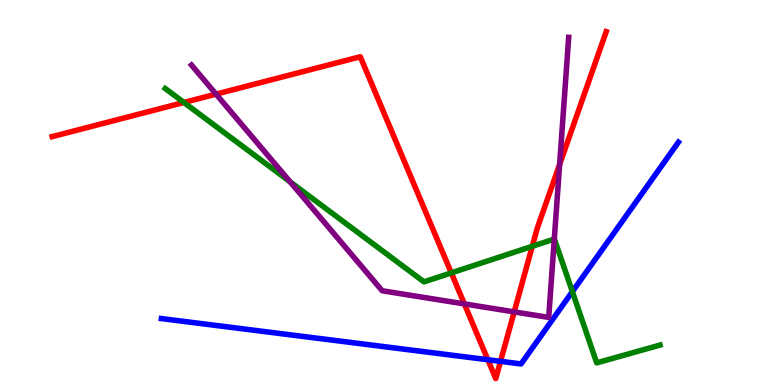[{'lines': ['blue', 'red'], 'intersections': [{'x': 6.29, 'y': 0.656}, {'x': 6.46, 'y': 0.615}]}, {'lines': ['green', 'red'], 'intersections': [{'x': 2.37, 'y': 7.34}, {'x': 5.82, 'y': 2.91}, {'x': 6.87, 'y': 3.6}]}, {'lines': ['purple', 'red'], 'intersections': [{'x': 2.79, 'y': 7.55}, {'x': 5.99, 'y': 2.11}, {'x': 6.63, 'y': 1.9}, {'x': 7.22, 'y': 5.73}]}, {'lines': ['blue', 'green'], 'intersections': [{'x': 7.39, 'y': 2.43}]}, {'lines': ['blue', 'purple'], 'intersections': []}, {'lines': ['green', 'purple'], 'intersections': [{'x': 3.74, 'y': 5.28}, {'x': 7.15, 'y': 3.79}]}]